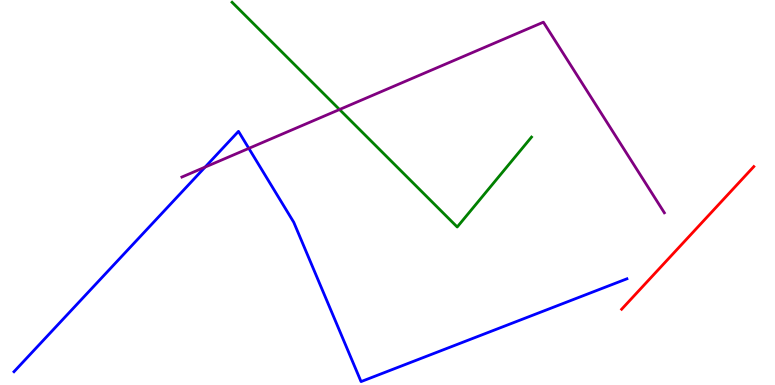[{'lines': ['blue', 'red'], 'intersections': []}, {'lines': ['green', 'red'], 'intersections': []}, {'lines': ['purple', 'red'], 'intersections': []}, {'lines': ['blue', 'green'], 'intersections': []}, {'lines': ['blue', 'purple'], 'intersections': [{'x': 2.65, 'y': 5.66}, {'x': 3.21, 'y': 6.15}]}, {'lines': ['green', 'purple'], 'intersections': [{'x': 4.38, 'y': 7.16}]}]